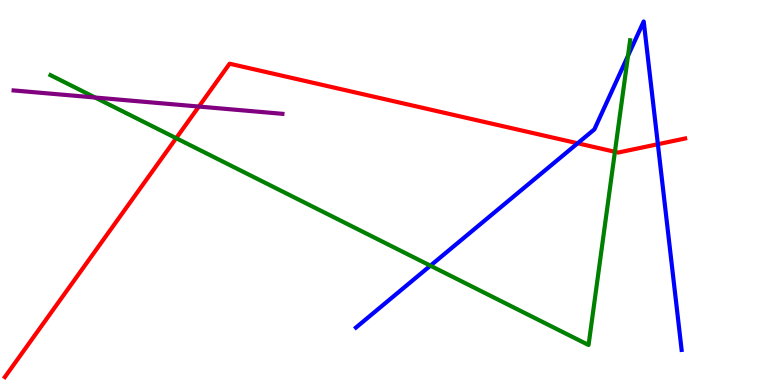[{'lines': ['blue', 'red'], 'intersections': [{'x': 7.45, 'y': 6.28}, {'x': 8.49, 'y': 6.25}]}, {'lines': ['green', 'red'], 'intersections': [{'x': 2.27, 'y': 6.41}, {'x': 7.93, 'y': 6.06}]}, {'lines': ['purple', 'red'], 'intersections': [{'x': 2.57, 'y': 7.23}]}, {'lines': ['blue', 'green'], 'intersections': [{'x': 5.55, 'y': 3.1}, {'x': 8.1, 'y': 8.55}]}, {'lines': ['blue', 'purple'], 'intersections': []}, {'lines': ['green', 'purple'], 'intersections': [{'x': 1.23, 'y': 7.47}]}]